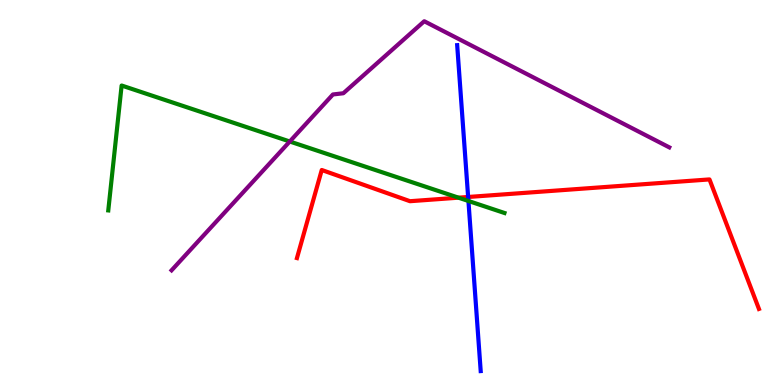[{'lines': ['blue', 'red'], 'intersections': [{'x': 6.04, 'y': 4.88}]}, {'lines': ['green', 'red'], 'intersections': [{'x': 5.92, 'y': 4.87}]}, {'lines': ['purple', 'red'], 'intersections': []}, {'lines': ['blue', 'green'], 'intersections': [{'x': 6.04, 'y': 4.78}]}, {'lines': ['blue', 'purple'], 'intersections': []}, {'lines': ['green', 'purple'], 'intersections': [{'x': 3.74, 'y': 6.32}]}]